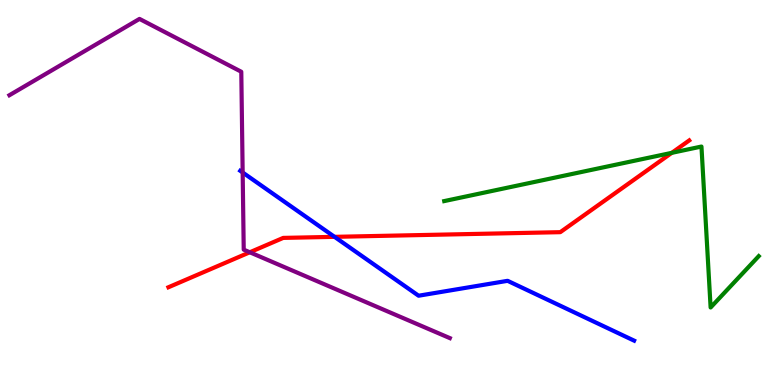[{'lines': ['blue', 'red'], 'intersections': [{'x': 4.32, 'y': 3.85}]}, {'lines': ['green', 'red'], 'intersections': [{'x': 8.67, 'y': 6.03}]}, {'lines': ['purple', 'red'], 'intersections': [{'x': 3.22, 'y': 3.45}]}, {'lines': ['blue', 'green'], 'intersections': []}, {'lines': ['blue', 'purple'], 'intersections': [{'x': 3.13, 'y': 5.52}]}, {'lines': ['green', 'purple'], 'intersections': []}]